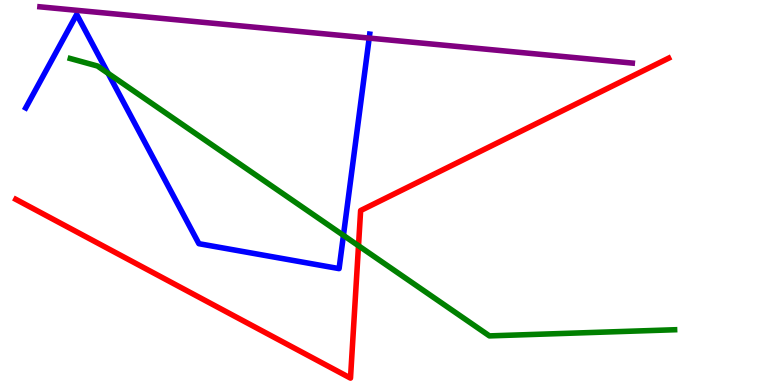[{'lines': ['blue', 'red'], 'intersections': []}, {'lines': ['green', 'red'], 'intersections': [{'x': 4.63, 'y': 3.62}]}, {'lines': ['purple', 'red'], 'intersections': []}, {'lines': ['blue', 'green'], 'intersections': [{'x': 1.39, 'y': 8.1}, {'x': 4.43, 'y': 3.89}]}, {'lines': ['blue', 'purple'], 'intersections': [{'x': 4.76, 'y': 9.01}]}, {'lines': ['green', 'purple'], 'intersections': []}]